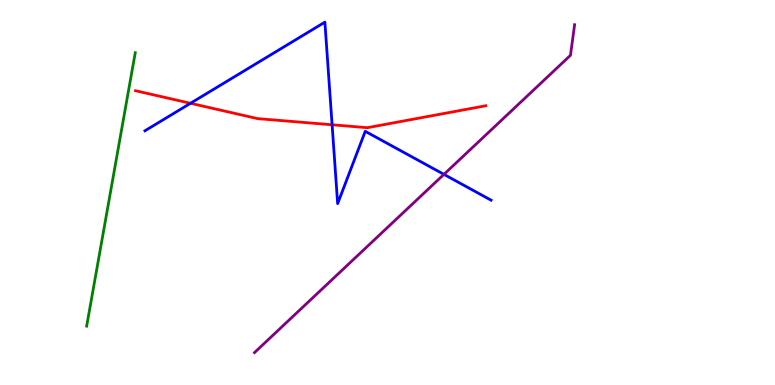[{'lines': ['blue', 'red'], 'intersections': [{'x': 2.46, 'y': 7.32}, {'x': 4.29, 'y': 6.76}]}, {'lines': ['green', 'red'], 'intersections': []}, {'lines': ['purple', 'red'], 'intersections': []}, {'lines': ['blue', 'green'], 'intersections': []}, {'lines': ['blue', 'purple'], 'intersections': [{'x': 5.73, 'y': 5.47}]}, {'lines': ['green', 'purple'], 'intersections': []}]